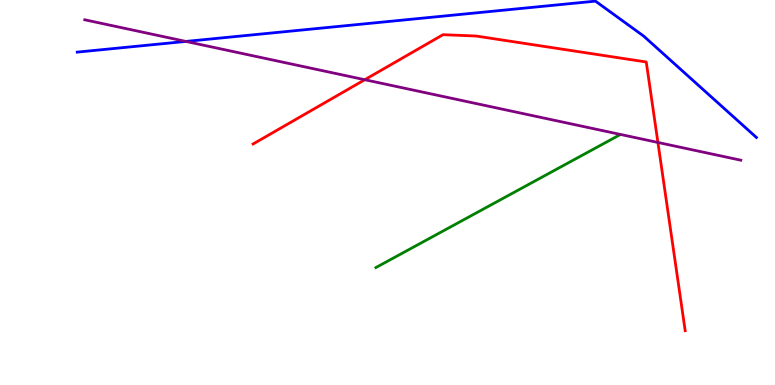[{'lines': ['blue', 'red'], 'intersections': []}, {'lines': ['green', 'red'], 'intersections': []}, {'lines': ['purple', 'red'], 'intersections': [{'x': 4.71, 'y': 7.93}, {'x': 8.49, 'y': 6.3}]}, {'lines': ['blue', 'green'], 'intersections': []}, {'lines': ['blue', 'purple'], 'intersections': [{'x': 2.4, 'y': 8.92}]}, {'lines': ['green', 'purple'], 'intersections': []}]